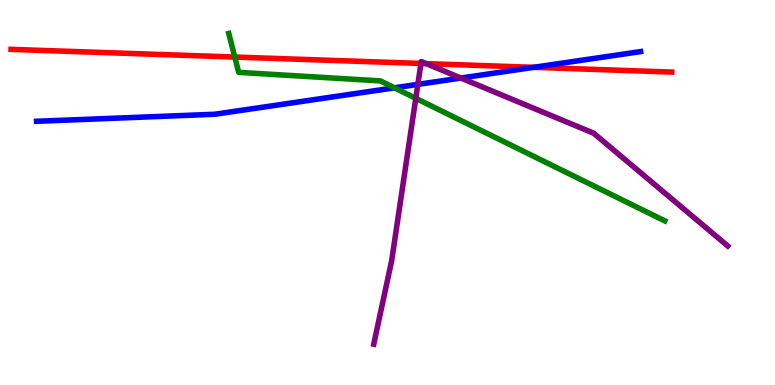[{'lines': ['blue', 'red'], 'intersections': [{'x': 6.89, 'y': 8.25}]}, {'lines': ['green', 'red'], 'intersections': [{'x': 3.03, 'y': 8.52}]}, {'lines': ['purple', 'red'], 'intersections': [{'x': 5.43, 'y': 8.35}, {'x': 5.5, 'y': 8.35}]}, {'lines': ['blue', 'green'], 'intersections': [{'x': 5.09, 'y': 7.72}]}, {'lines': ['blue', 'purple'], 'intersections': [{'x': 5.39, 'y': 7.81}, {'x': 5.95, 'y': 7.97}]}, {'lines': ['green', 'purple'], 'intersections': [{'x': 5.36, 'y': 7.45}]}]